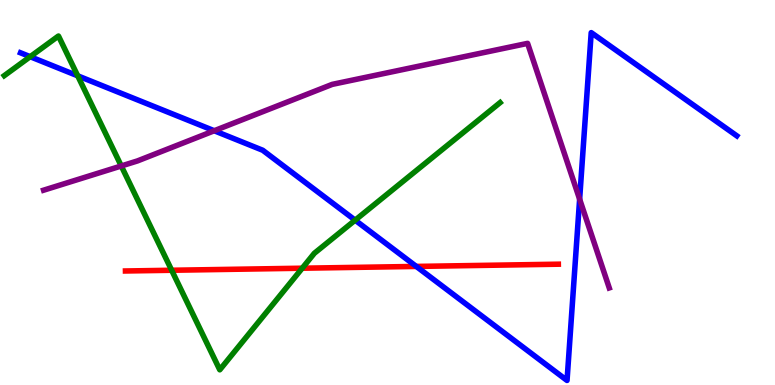[{'lines': ['blue', 'red'], 'intersections': [{'x': 5.37, 'y': 3.08}]}, {'lines': ['green', 'red'], 'intersections': [{'x': 2.22, 'y': 2.98}, {'x': 3.9, 'y': 3.03}]}, {'lines': ['purple', 'red'], 'intersections': []}, {'lines': ['blue', 'green'], 'intersections': [{'x': 0.39, 'y': 8.53}, {'x': 1.0, 'y': 8.03}, {'x': 4.58, 'y': 4.28}]}, {'lines': ['blue', 'purple'], 'intersections': [{'x': 2.76, 'y': 6.6}, {'x': 7.48, 'y': 4.83}]}, {'lines': ['green', 'purple'], 'intersections': [{'x': 1.56, 'y': 5.69}]}]